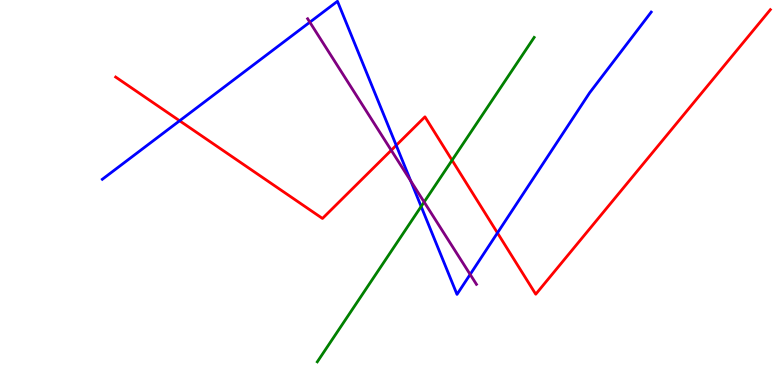[{'lines': ['blue', 'red'], 'intersections': [{'x': 2.32, 'y': 6.86}, {'x': 5.11, 'y': 6.22}, {'x': 6.42, 'y': 3.95}]}, {'lines': ['green', 'red'], 'intersections': [{'x': 5.83, 'y': 5.84}]}, {'lines': ['purple', 'red'], 'intersections': [{'x': 5.05, 'y': 6.1}]}, {'lines': ['blue', 'green'], 'intersections': [{'x': 5.43, 'y': 4.64}]}, {'lines': ['blue', 'purple'], 'intersections': [{'x': 4.0, 'y': 9.42}, {'x': 5.3, 'y': 5.3}, {'x': 6.07, 'y': 2.87}]}, {'lines': ['green', 'purple'], 'intersections': [{'x': 5.47, 'y': 4.75}]}]